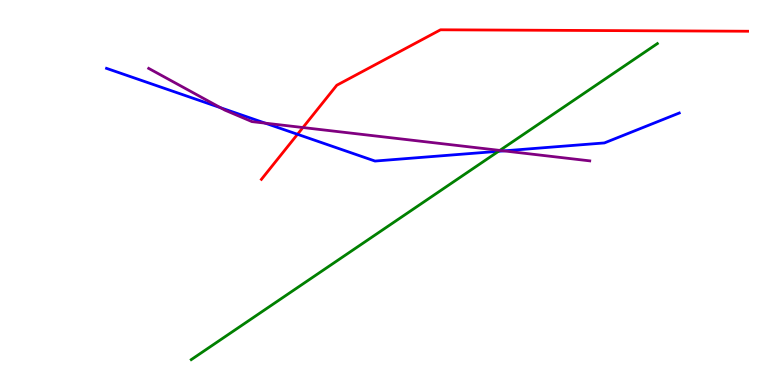[{'lines': ['blue', 'red'], 'intersections': [{'x': 3.84, 'y': 6.51}]}, {'lines': ['green', 'red'], 'intersections': []}, {'lines': ['purple', 'red'], 'intersections': [{'x': 3.91, 'y': 6.69}]}, {'lines': ['blue', 'green'], 'intersections': [{'x': 6.43, 'y': 6.07}]}, {'lines': ['blue', 'purple'], 'intersections': [{'x': 2.84, 'y': 7.2}, {'x': 3.42, 'y': 6.8}, {'x': 6.5, 'y': 6.08}]}, {'lines': ['green', 'purple'], 'intersections': [{'x': 6.45, 'y': 6.09}]}]